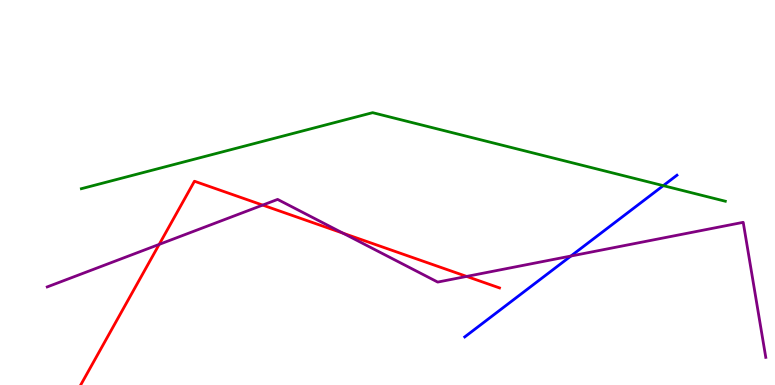[{'lines': ['blue', 'red'], 'intersections': []}, {'lines': ['green', 'red'], 'intersections': []}, {'lines': ['purple', 'red'], 'intersections': [{'x': 2.05, 'y': 3.65}, {'x': 3.39, 'y': 4.67}, {'x': 4.43, 'y': 3.94}, {'x': 6.02, 'y': 2.82}]}, {'lines': ['blue', 'green'], 'intersections': [{'x': 8.56, 'y': 5.18}]}, {'lines': ['blue', 'purple'], 'intersections': [{'x': 7.37, 'y': 3.35}]}, {'lines': ['green', 'purple'], 'intersections': []}]